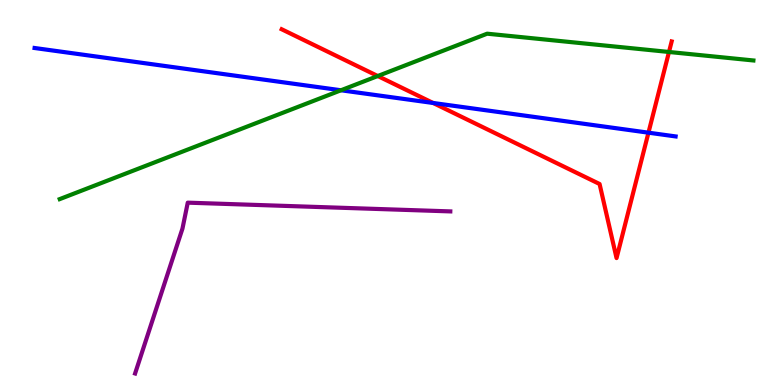[{'lines': ['blue', 'red'], 'intersections': [{'x': 5.59, 'y': 7.33}, {'x': 8.37, 'y': 6.55}]}, {'lines': ['green', 'red'], 'intersections': [{'x': 4.87, 'y': 8.03}, {'x': 8.63, 'y': 8.65}]}, {'lines': ['purple', 'red'], 'intersections': []}, {'lines': ['blue', 'green'], 'intersections': [{'x': 4.4, 'y': 7.66}]}, {'lines': ['blue', 'purple'], 'intersections': []}, {'lines': ['green', 'purple'], 'intersections': []}]